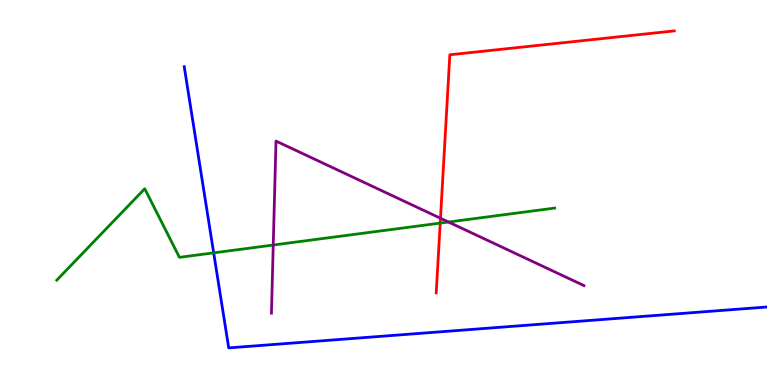[{'lines': ['blue', 'red'], 'intersections': []}, {'lines': ['green', 'red'], 'intersections': [{'x': 5.68, 'y': 4.21}]}, {'lines': ['purple', 'red'], 'intersections': [{'x': 5.68, 'y': 4.33}]}, {'lines': ['blue', 'green'], 'intersections': [{'x': 2.76, 'y': 3.43}]}, {'lines': ['blue', 'purple'], 'intersections': []}, {'lines': ['green', 'purple'], 'intersections': [{'x': 3.53, 'y': 3.64}, {'x': 5.79, 'y': 4.23}]}]